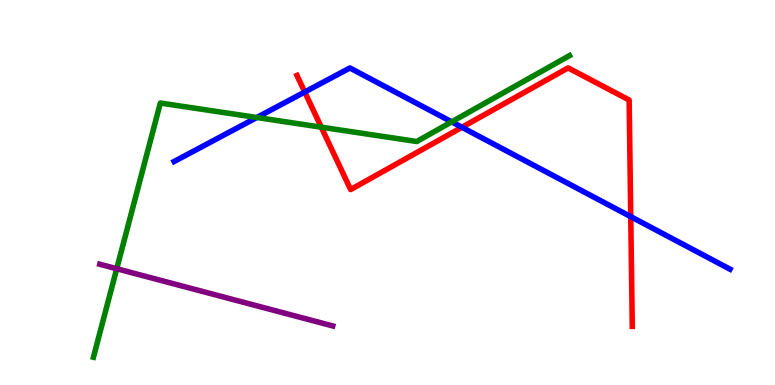[{'lines': ['blue', 'red'], 'intersections': [{'x': 3.93, 'y': 7.61}, {'x': 5.96, 'y': 6.69}, {'x': 8.14, 'y': 4.37}]}, {'lines': ['green', 'red'], 'intersections': [{'x': 4.15, 'y': 6.7}]}, {'lines': ['purple', 'red'], 'intersections': []}, {'lines': ['blue', 'green'], 'intersections': [{'x': 3.31, 'y': 6.95}, {'x': 5.83, 'y': 6.83}]}, {'lines': ['blue', 'purple'], 'intersections': []}, {'lines': ['green', 'purple'], 'intersections': [{'x': 1.51, 'y': 3.02}]}]